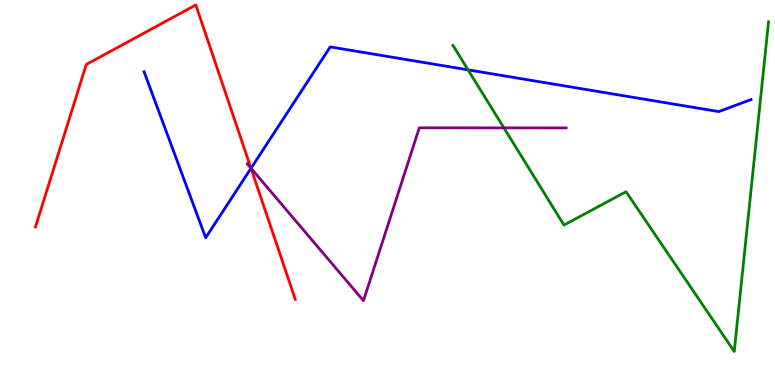[{'lines': ['blue', 'red'], 'intersections': [{'x': 3.24, 'y': 5.63}]}, {'lines': ['green', 'red'], 'intersections': []}, {'lines': ['purple', 'red'], 'intersections': [{'x': 3.24, 'y': 5.63}]}, {'lines': ['blue', 'green'], 'intersections': [{'x': 6.04, 'y': 8.19}]}, {'lines': ['blue', 'purple'], 'intersections': [{'x': 3.24, 'y': 5.63}]}, {'lines': ['green', 'purple'], 'intersections': [{'x': 6.5, 'y': 6.68}]}]